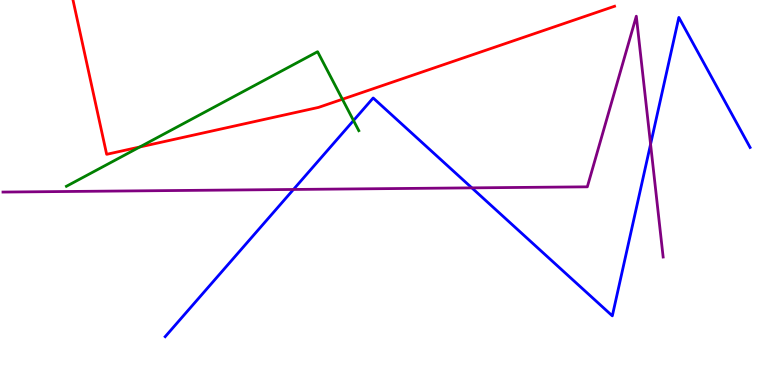[{'lines': ['blue', 'red'], 'intersections': []}, {'lines': ['green', 'red'], 'intersections': [{'x': 1.8, 'y': 6.18}, {'x': 4.42, 'y': 7.42}]}, {'lines': ['purple', 'red'], 'intersections': []}, {'lines': ['blue', 'green'], 'intersections': [{'x': 4.56, 'y': 6.87}]}, {'lines': ['blue', 'purple'], 'intersections': [{'x': 3.79, 'y': 5.08}, {'x': 6.09, 'y': 5.12}, {'x': 8.39, 'y': 6.25}]}, {'lines': ['green', 'purple'], 'intersections': []}]